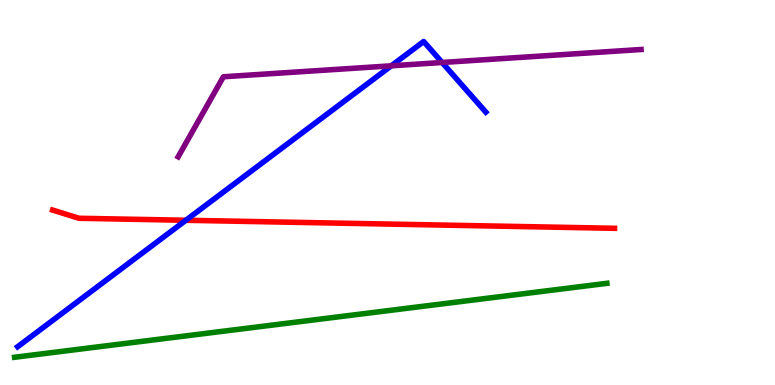[{'lines': ['blue', 'red'], 'intersections': [{'x': 2.4, 'y': 4.28}]}, {'lines': ['green', 'red'], 'intersections': []}, {'lines': ['purple', 'red'], 'intersections': []}, {'lines': ['blue', 'green'], 'intersections': []}, {'lines': ['blue', 'purple'], 'intersections': [{'x': 5.05, 'y': 8.29}, {'x': 5.7, 'y': 8.38}]}, {'lines': ['green', 'purple'], 'intersections': []}]